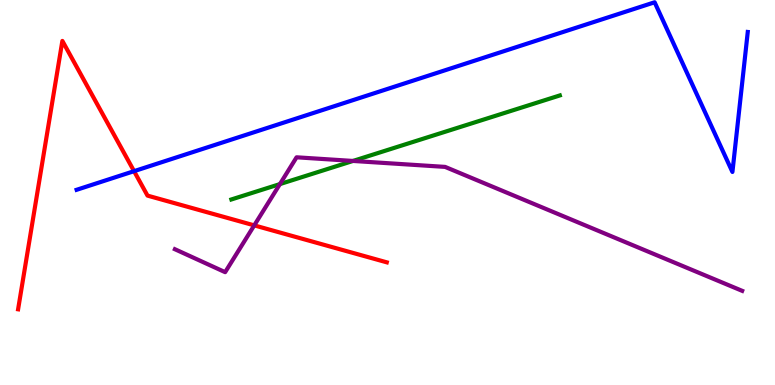[{'lines': ['blue', 'red'], 'intersections': [{'x': 1.73, 'y': 5.55}]}, {'lines': ['green', 'red'], 'intersections': []}, {'lines': ['purple', 'red'], 'intersections': [{'x': 3.28, 'y': 4.15}]}, {'lines': ['blue', 'green'], 'intersections': []}, {'lines': ['blue', 'purple'], 'intersections': []}, {'lines': ['green', 'purple'], 'intersections': [{'x': 3.61, 'y': 5.22}, {'x': 4.55, 'y': 5.82}]}]